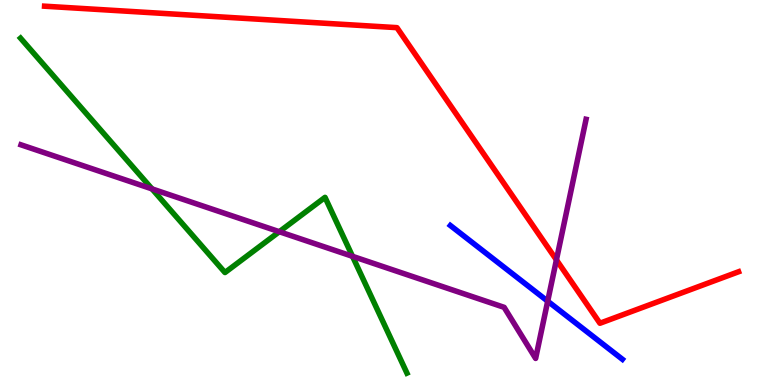[{'lines': ['blue', 'red'], 'intersections': []}, {'lines': ['green', 'red'], 'intersections': []}, {'lines': ['purple', 'red'], 'intersections': [{'x': 7.18, 'y': 3.25}]}, {'lines': ['blue', 'green'], 'intersections': []}, {'lines': ['blue', 'purple'], 'intersections': [{'x': 7.07, 'y': 2.18}]}, {'lines': ['green', 'purple'], 'intersections': [{'x': 1.96, 'y': 5.09}, {'x': 3.6, 'y': 3.98}, {'x': 4.55, 'y': 3.34}]}]